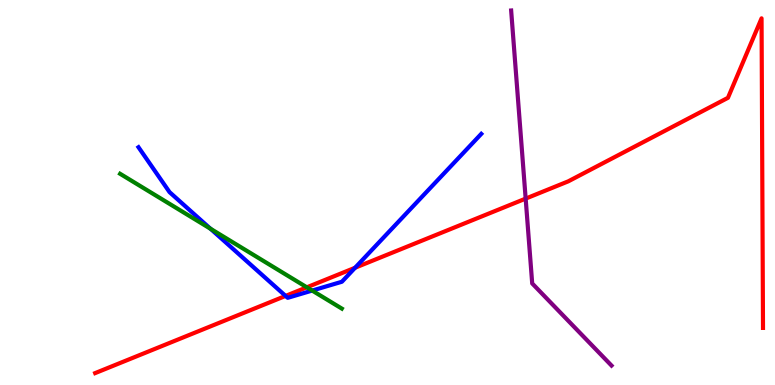[{'lines': ['blue', 'red'], 'intersections': [{'x': 3.69, 'y': 2.31}, {'x': 4.58, 'y': 3.05}]}, {'lines': ['green', 'red'], 'intersections': [{'x': 3.96, 'y': 2.54}]}, {'lines': ['purple', 'red'], 'intersections': [{'x': 6.78, 'y': 4.84}]}, {'lines': ['blue', 'green'], 'intersections': [{'x': 2.72, 'y': 4.06}, {'x': 4.03, 'y': 2.45}]}, {'lines': ['blue', 'purple'], 'intersections': []}, {'lines': ['green', 'purple'], 'intersections': []}]